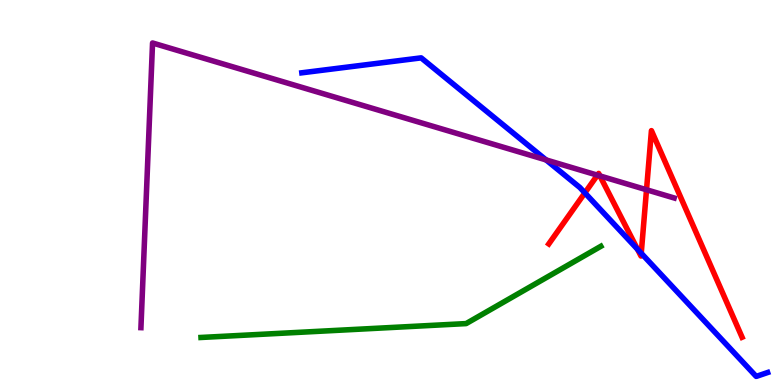[{'lines': ['blue', 'red'], 'intersections': [{'x': 7.55, 'y': 4.99}, {'x': 8.23, 'y': 3.52}, {'x': 8.27, 'y': 3.42}]}, {'lines': ['green', 'red'], 'intersections': []}, {'lines': ['purple', 'red'], 'intersections': [{'x': 7.71, 'y': 5.45}, {'x': 7.74, 'y': 5.43}, {'x': 8.34, 'y': 5.07}]}, {'lines': ['blue', 'green'], 'intersections': []}, {'lines': ['blue', 'purple'], 'intersections': [{'x': 7.05, 'y': 5.85}]}, {'lines': ['green', 'purple'], 'intersections': []}]